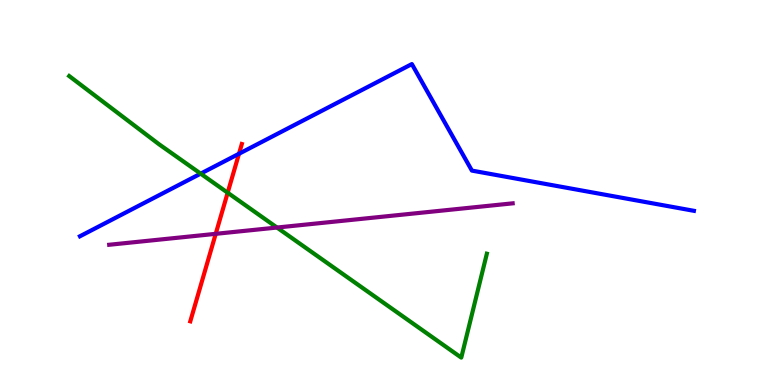[{'lines': ['blue', 'red'], 'intersections': [{'x': 3.08, 'y': 6.01}]}, {'lines': ['green', 'red'], 'intersections': [{'x': 2.94, 'y': 4.99}]}, {'lines': ['purple', 'red'], 'intersections': [{'x': 2.78, 'y': 3.93}]}, {'lines': ['blue', 'green'], 'intersections': [{'x': 2.59, 'y': 5.49}]}, {'lines': ['blue', 'purple'], 'intersections': []}, {'lines': ['green', 'purple'], 'intersections': [{'x': 3.57, 'y': 4.09}]}]